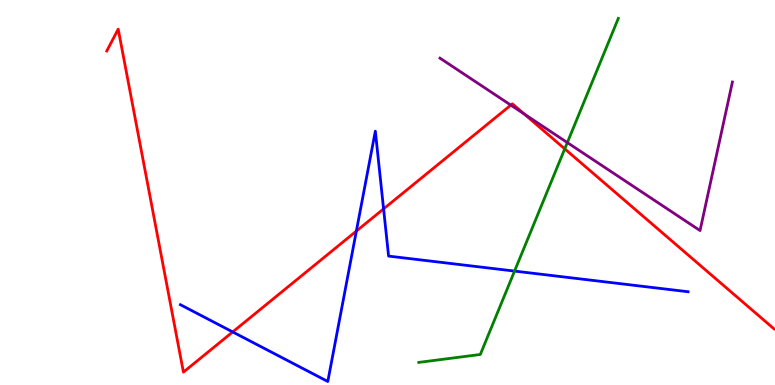[{'lines': ['blue', 'red'], 'intersections': [{'x': 3.0, 'y': 1.38}, {'x': 4.6, 'y': 4.0}, {'x': 4.95, 'y': 4.57}]}, {'lines': ['green', 'red'], 'intersections': [{'x': 7.29, 'y': 6.13}]}, {'lines': ['purple', 'red'], 'intersections': [{'x': 6.59, 'y': 7.27}, {'x': 6.76, 'y': 7.04}]}, {'lines': ['blue', 'green'], 'intersections': [{'x': 6.64, 'y': 2.96}]}, {'lines': ['blue', 'purple'], 'intersections': []}, {'lines': ['green', 'purple'], 'intersections': [{'x': 7.32, 'y': 6.3}]}]